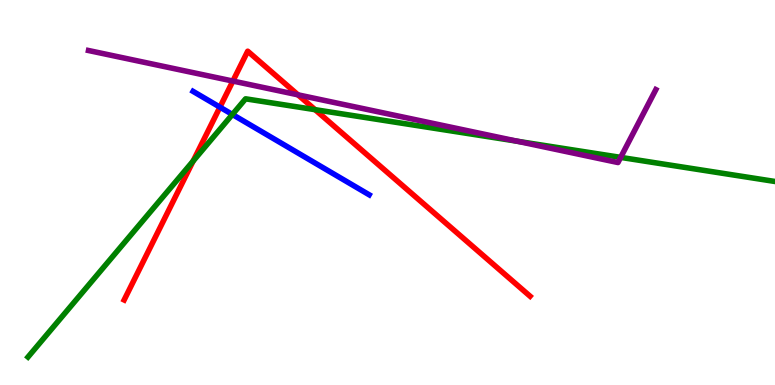[{'lines': ['blue', 'red'], 'intersections': [{'x': 2.84, 'y': 7.22}]}, {'lines': ['green', 'red'], 'intersections': [{'x': 2.49, 'y': 5.82}, {'x': 4.07, 'y': 7.15}]}, {'lines': ['purple', 'red'], 'intersections': [{'x': 3.0, 'y': 7.89}, {'x': 3.84, 'y': 7.54}]}, {'lines': ['blue', 'green'], 'intersections': [{'x': 3.0, 'y': 7.03}]}, {'lines': ['blue', 'purple'], 'intersections': []}, {'lines': ['green', 'purple'], 'intersections': [{'x': 6.68, 'y': 6.33}, {'x': 8.01, 'y': 5.91}]}]